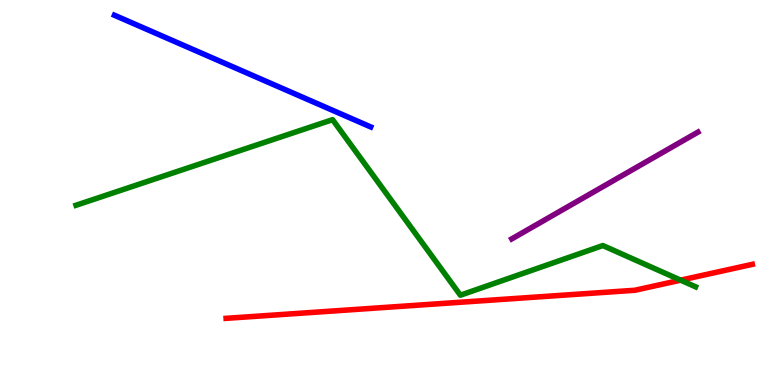[{'lines': ['blue', 'red'], 'intersections': []}, {'lines': ['green', 'red'], 'intersections': [{'x': 8.78, 'y': 2.72}]}, {'lines': ['purple', 'red'], 'intersections': []}, {'lines': ['blue', 'green'], 'intersections': []}, {'lines': ['blue', 'purple'], 'intersections': []}, {'lines': ['green', 'purple'], 'intersections': []}]